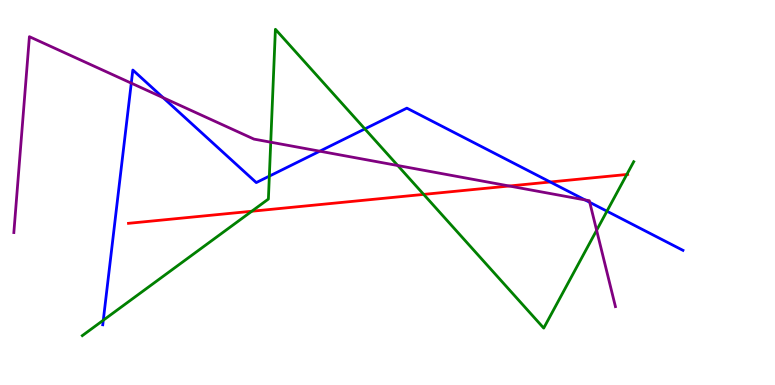[{'lines': ['blue', 'red'], 'intersections': [{'x': 7.1, 'y': 5.27}]}, {'lines': ['green', 'red'], 'intersections': [{'x': 3.25, 'y': 4.51}, {'x': 5.47, 'y': 4.95}, {'x': 8.09, 'y': 5.47}]}, {'lines': ['purple', 'red'], 'intersections': [{'x': 6.57, 'y': 5.17}]}, {'lines': ['blue', 'green'], 'intersections': [{'x': 1.33, 'y': 1.68}, {'x': 3.48, 'y': 5.43}, {'x': 4.71, 'y': 6.65}, {'x': 7.83, 'y': 4.51}]}, {'lines': ['blue', 'purple'], 'intersections': [{'x': 1.69, 'y': 7.84}, {'x': 2.11, 'y': 7.46}, {'x': 4.13, 'y': 6.07}, {'x': 7.55, 'y': 4.81}, {'x': 7.61, 'y': 4.74}]}, {'lines': ['green', 'purple'], 'intersections': [{'x': 3.49, 'y': 6.31}, {'x': 5.13, 'y': 5.7}, {'x': 7.7, 'y': 4.02}]}]